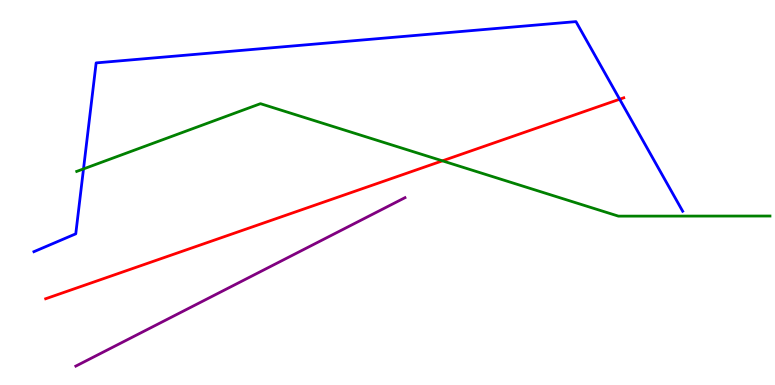[{'lines': ['blue', 'red'], 'intersections': [{'x': 8.0, 'y': 7.42}]}, {'lines': ['green', 'red'], 'intersections': [{'x': 5.71, 'y': 5.82}]}, {'lines': ['purple', 'red'], 'intersections': []}, {'lines': ['blue', 'green'], 'intersections': [{'x': 1.08, 'y': 5.61}]}, {'lines': ['blue', 'purple'], 'intersections': []}, {'lines': ['green', 'purple'], 'intersections': []}]